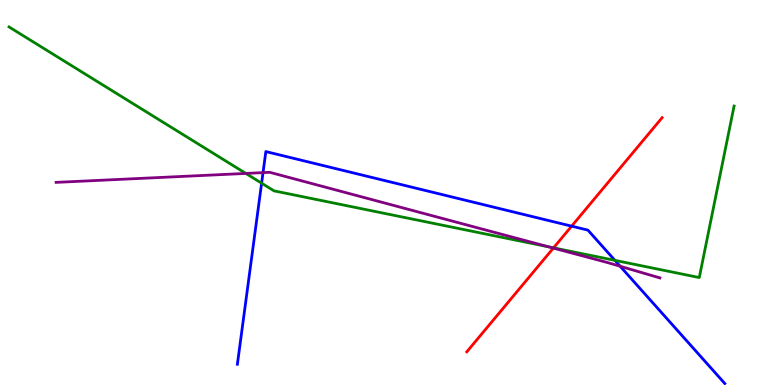[{'lines': ['blue', 'red'], 'intersections': [{'x': 7.38, 'y': 4.13}]}, {'lines': ['green', 'red'], 'intersections': [{'x': 7.14, 'y': 3.56}]}, {'lines': ['purple', 'red'], 'intersections': [{'x': 7.14, 'y': 3.56}]}, {'lines': ['blue', 'green'], 'intersections': [{'x': 3.38, 'y': 5.24}, {'x': 7.93, 'y': 3.24}]}, {'lines': ['blue', 'purple'], 'intersections': [{'x': 3.39, 'y': 5.52}, {'x': 8.0, 'y': 3.08}]}, {'lines': ['green', 'purple'], 'intersections': [{'x': 3.17, 'y': 5.5}, {'x': 7.08, 'y': 3.59}]}]